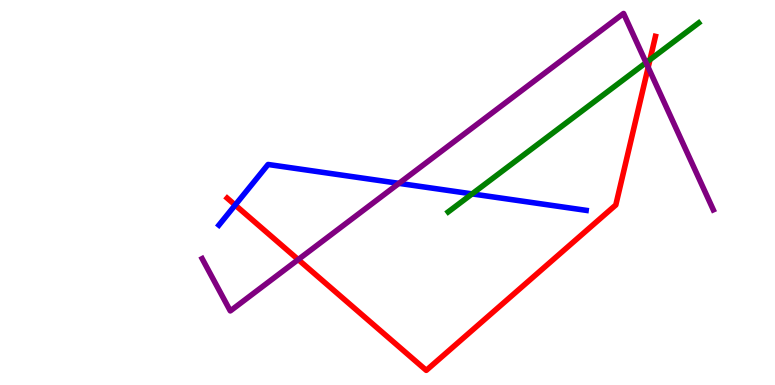[{'lines': ['blue', 'red'], 'intersections': [{'x': 3.03, 'y': 4.67}]}, {'lines': ['green', 'red'], 'intersections': [{'x': 8.39, 'y': 8.45}]}, {'lines': ['purple', 'red'], 'intersections': [{'x': 3.85, 'y': 3.26}, {'x': 8.36, 'y': 8.25}]}, {'lines': ['blue', 'green'], 'intersections': [{'x': 6.09, 'y': 4.96}]}, {'lines': ['blue', 'purple'], 'intersections': [{'x': 5.15, 'y': 5.24}]}, {'lines': ['green', 'purple'], 'intersections': [{'x': 8.34, 'y': 8.37}]}]